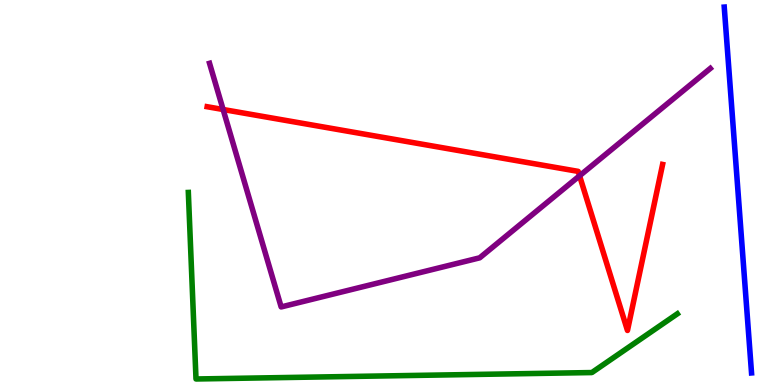[{'lines': ['blue', 'red'], 'intersections': []}, {'lines': ['green', 'red'], 'intersections': []}, {'lines': ['purple', 'red'], 'intersections': [{'x': 2.88, 'y': 7.16}, {'x': 7.48, 'y': 5.43}]}, {'lines': ['blue', 'green'], 'intersections': []}, {'lines': ['blue', 'purple'], 'intersections': []}, {'lines': ['green', 'purple'], 'intersections': []}]